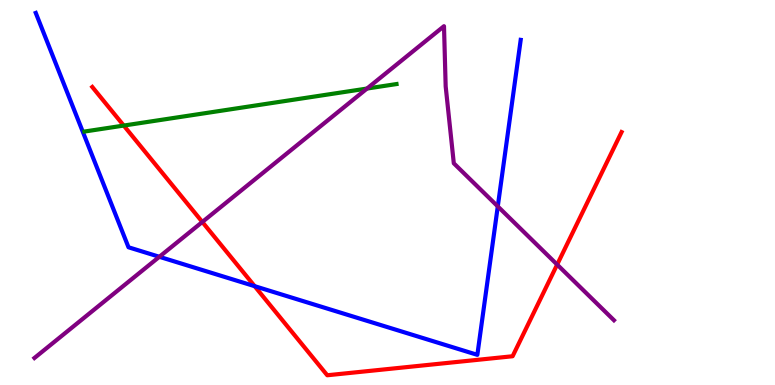[{'lines': ['blue', 'red'], 'intersections': [{'x': 3.29, 'y': 2.57}]}, {'lines': ['green', 'red'], 'intersections': [{'x': 1.6, 'y': 6.74}]}, {'lines': ['purple', 'red'], 'intersections': [{'x': 2.61, 'y': 4.23}, {'x': 7.19, 'y': 3.13}]}, {'lines': ['blue', 'green'], 'intersections': []}, {'lines': ['blue', 'purple'], 'intersections': [{'x': 2.06, 'y': 3.33}, {'x': 6.42, 'y': 4.64}]}, {'lines': ['green', 'purple'], 'intersections': [{'x': 4.74, 'y': 7.7}]}]